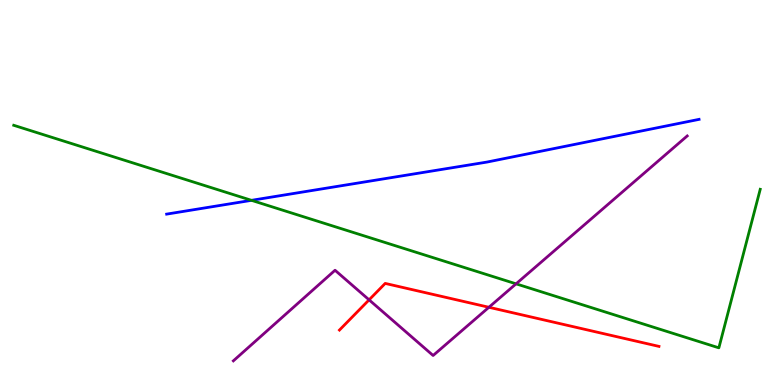[{'lines': ['blue', 'red'], 'intersections': []}, {'lines': ['green', 'red'], 'intersections': []}, {'lines': ['purple', 'red'], 'intersections': [{'x': 4.76, 'y': 2.21}, {'x': 6.31, 'y': 2.02}]}, {'lines': ['blue', 'green'], 'intersections': [{'x': 3.25, 'y': 4.8}]}, {'lines': ['blue', 'purple'], 'intersections': []}, {'lines': ['green', 'purple'], 'intersections': [{'x': 6.66, 'y': 2.63}]}]